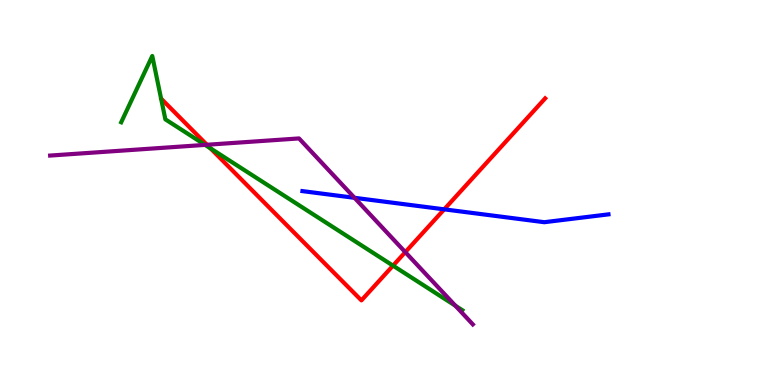[{'lines': ['blue', 'red'], 'intersections': [{'x': 5.73, 'y': 4.56}]}, {'lines': ['green', 'red'], 'intersections': [{'x': 2.72, 'y': 6.15}, {'x': 5.07, 'y': 3.1}]}, {'lines': ['purple', 'red'], 'intersections': [{'x': 2.67, 'y': 6.24}, {'x': 5.23, 'y': 3.45}]}, {'lines': ['blue', 'green'], 'intersections': []}, {'lines': ['blue', 'purple'], 'intersections': [{'x': 4.57, 'y': 4.86}]}, {'lines': ['green', 'purple'], 'intersections': [{'x': 2.65, 'y': 6.24}, {'x': 5.88, 'y': 2.06}]}]